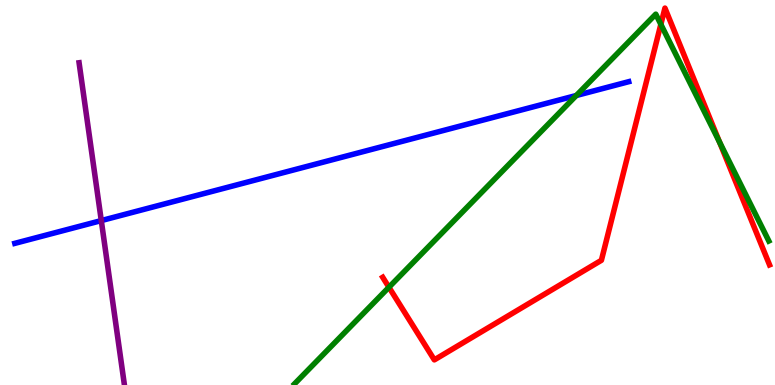[{'lines': ['blue', 'red'], 'intersections': []}, {'lines': ['green', 'red'], 'intersections': [{'x': 5.02, 'y': 2.54}, {'x': 8.53, 'y': 9.37}, {'x': 9.28, 'y': 6.31}]}, {'lines': ['purple', 'red'], 'intersections': []}, {'lines': ['blue', 'green'], 'intersections': [{'x': 7.44, 'y': 7.52}]}, {'lines': ['blue', 'purple'], 'intersections': [{'x': 1.31, 'y': 4.27}]}, {'lines': ['green', 'purple'], 'intersections': []}]